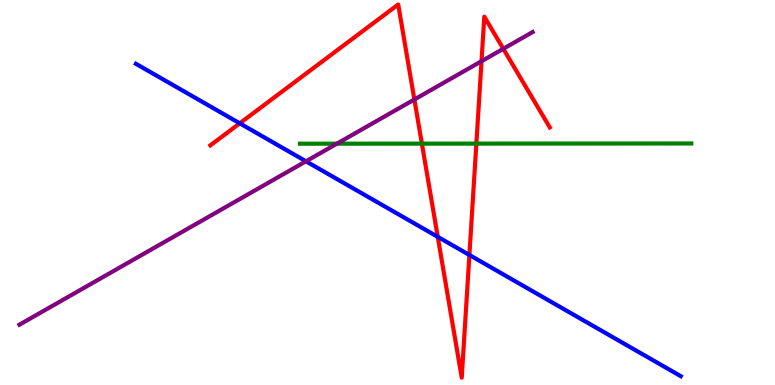[{'lines': ['blue', 'red'], 'intersections': [{'x': 3.09, 'y': 6.8}, {'x': 5.65, 'y': 3.85}, {'x': 6.06, 'y': 3.38}]}, {'lines': ['green', 'red'], 'intersections': [{'x': 5.44, 'y': 6.27}, {'x': 6.15, 'y': 6.27}]}, {'lines': ['purple', 'red'], 'intersections': [{'x': 5.35, 'y': 7.42}, {'x': 6.21, 'y': 8.41}, {'x': 6.49, 'y': 8.73}]}, {'lines': ['blue', 'green'], 'intersections': []}, {'lines': ['blue', 'purple'], 'intersections': [{'x': 3.95, 'y': 5.81}]}, {'lines': ['green', 'purple'], 'intersections': [{'x': 4.35, 'y': 6.27}]}]